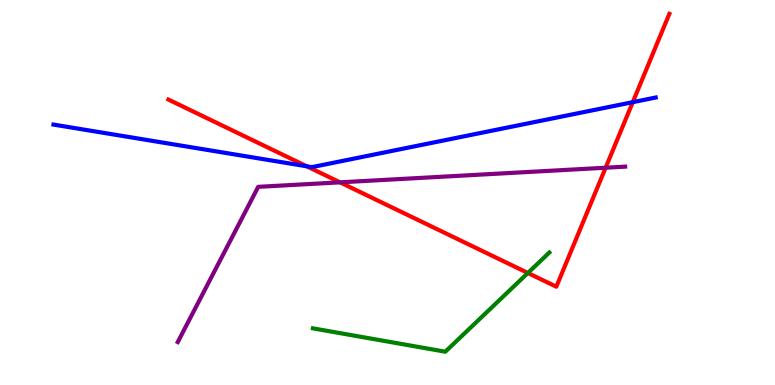[{'lines': ['blue', 'red'], 'intersections': [{'x': 3.96, 'y': 5.68}, {'x': 8.16, 'y': 7.35}]}, {'lines': ['green', 'red'], 'intersections': [{'x': 6.81, 'y': 2.91}]}, {'lines': ['purple', 'red'], 'intersections': [{'x': 4.39, 'y': 5.26}, {'x': 7.81, 'y': 5.64}]}, {'lines': ['blue', 'green'], 'intersections': []}, {'lines': ['blue', 'purple'], 'intersections': []}, {'lines': ['green', 'purple'], 'intersections': []}]